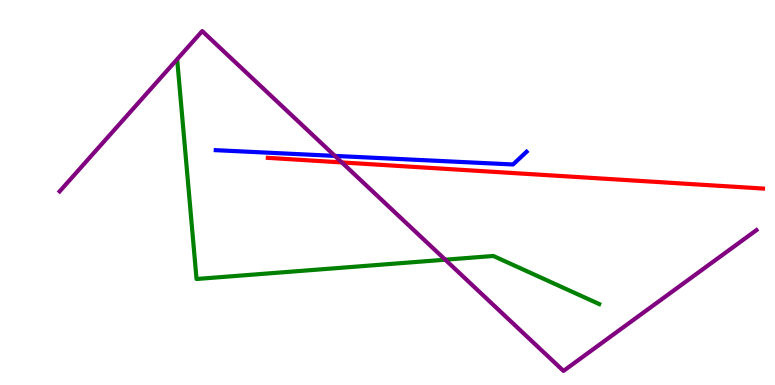[{'lines': ['blue', 'red'], 'intersections': []}, {'lines': ['green', 'red'], 'intersections': []}, {'lines': ['purple', 'red'], 'intersections': [{'x': 4.41, 'y': 5.78}]}, {'lines': ['blue', 'green'], 'intersections': []}, {'lines': ['blue', 'purple'], 'intersections': [{'x': 4.32, 'y': 5.95}]}, {'lines': ['green', 'purple'], 'intersections': [{'x': 5.75, 'y': 3.25}]}]